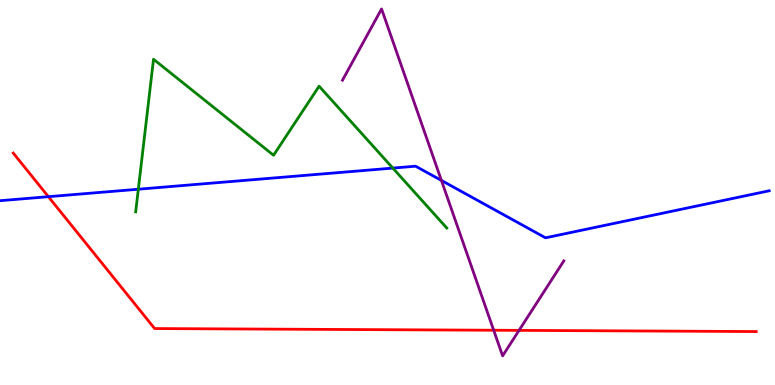[{'lines': ['blue', 'red'], 'intersections': [{'x': 0.625, 'y': 4.89}]}, {'lines': ['green', 'red'], 'intersections': []}, {'lines': ['purple', 'red'], 'intersections': [{'x': 6.37, 'y': 1.42}, {'x': 6.7, 'y': 1.42}]}, {'lines': ['blue', 'green'], 'intersections': [{'x': 1.78, 'y': 5.09}, {'x': 5.07, 'y': 5.63}]}, {'lines': ['blue', 'purple'], 'intersections': [{'x': 5.7, 'y': 5.31}]}, {'lines': ['green', 'purple'], 'intersections': []}]